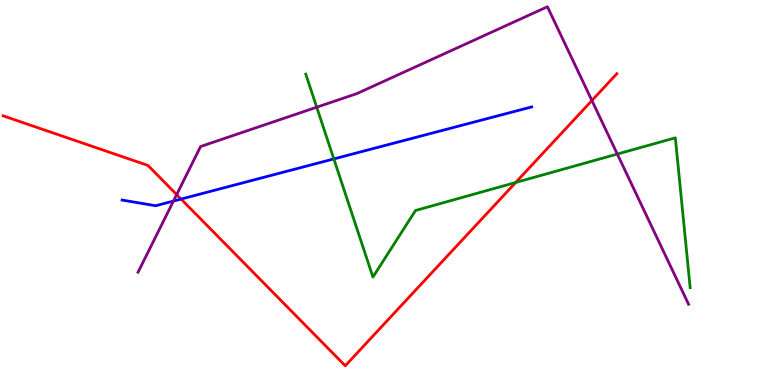[{'lines': ['blue', 'red'], 'intersections': [{'x': 2.34, 'y': 4.83}]}, {'lines': ['green', 'red'], 'intersections': [{'x': 6.65, 'y': 5.26}]}, {'lines': ['purple', 'red'], 'intersections': [{'x': 2.28, 'y': 4.95}, {'x': 7.64, 'y': 7.39}]}, {'lines': ['blue', 'green'], 'intersections': [{'x': 4.31, 'y': 5.87}]}, {'lines': ['blue', 'purple'], 'intersections': [{'x': 2.24, 'y': 4.78}]}, {'lines': ['green', 'purple'], 'intersections': [{'x': 4.09, 'y': 7.22}, {'x': 7.97, 'y': 6.0}]}]